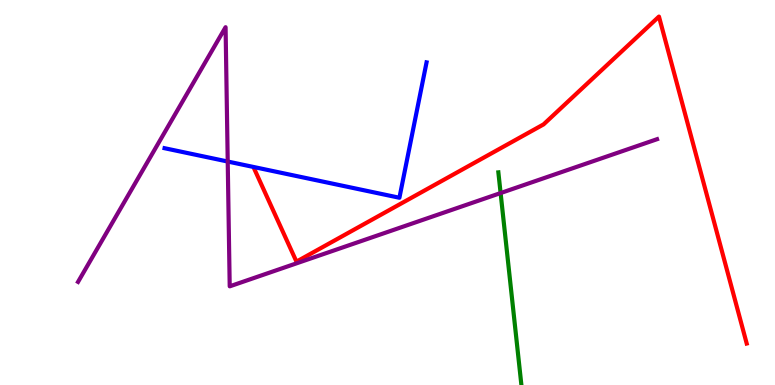[{'lines': ['blue', 'red'], 'intersections': []}, {'lines': ['green', 'red'], 'intersections': []}, {'lines': ['purple', 'red'], 'intersections': []}, {'lines': ['blue', 'green'], 'intersections': []}, {'lines': ['blue', 'purple'], 'intersections': [{'x': 2.94, 'y': 5.8}]}, {'lines': ['green', 'purple'], 'intersections': [{'x': 6.46, 'y': 4.99}]}]